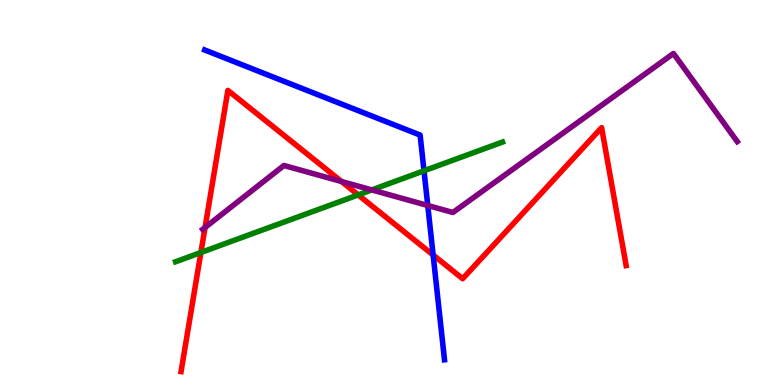[{'lines': ['blue', 'red'], 'intersections': [{'x': 5.59, 'y': 3.38}]}, {'lines': ['green', 'red'], 'intersections': [{'x': 2.59, 'y': 3.44}, {'x': 4.62, 'y': 4.94}]}, {'lines': ['purple', 'red'], 'intersections': [{'x': 2.65, 'y': 4.09}, {'x': 4.41, 'y': 5.29}]}, {'lines': ['blue', 'green'], 'intersections': [{'x': 5.47, 'y': 5.56}]}, {'lines': ['blue', 'purple'], 'intersections': [{'x': 5.52, 'y': 4.66}]}, {'lines': ['green', 'purple'], 'intersections': [{'x': 4.8, 'y': 5.07}]}]